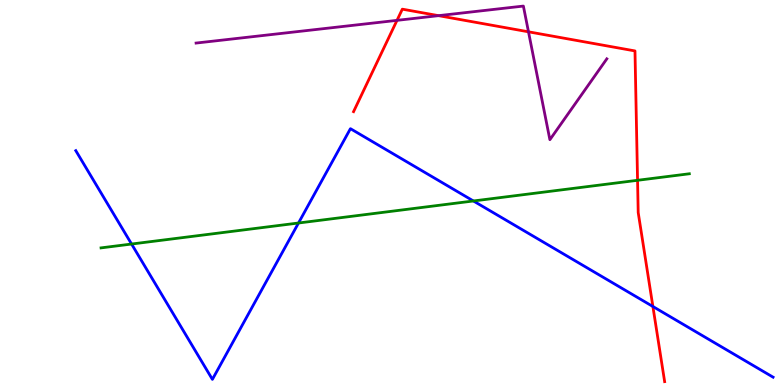[{'lines': ['blue', 'red'], 'intersections': [{'x': 8.42, 'y': 2.04}]}, {'lines': ['green', 'red'], 'intersections': [{'x': 8.23, 'y': 5.32}]}, {'lines': ['purple', 'red'], 'intersections': [{'x': 5.12, 'y': 9.47}, {'x': 5.66, 'y': 9.59}, {'x': 6.82, 'y': 9.17}]}, {'lines': ['blue', 'green'], 'intersections': [{'x': 1.7, 'y': 3.66}, {'x': 3.85, 'y': 4.21}, {'x': 6.11, 'y': 4.78}]}, {'lines': ['blue', 'purple'], 'intersections': []}, {'lines': ['green', 'purple'], 'intersections': []}]